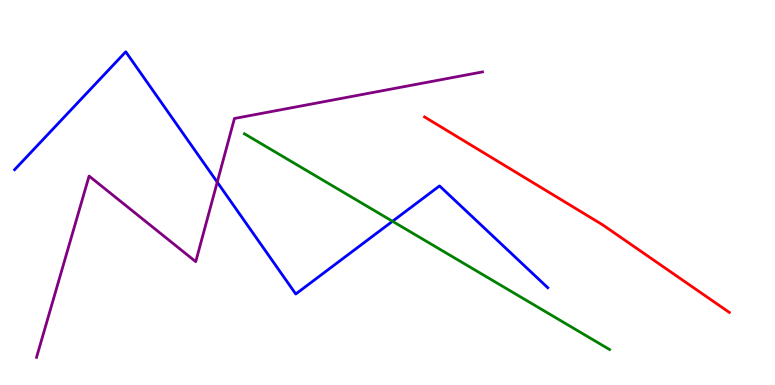[{'lines': ['blue', 'red'], 'intersections': []}, {'lines': ['green', 'red'], 'intersections': []}, {'lines': ['purple', 'red'], 'intersections': []}, {'lines': ['blue', 'green'], 'intersections': [{'x': 5.06, 'y': 4.25}]}, {'lines': ['blue', 'purple'], 'intersections': [{'x': 2.8, 'y': 5.27}]}, {'lines': ['green', 'purple'], 'intersections': []}]